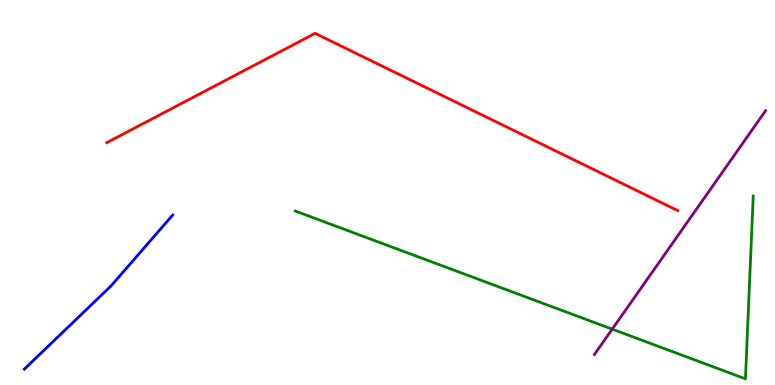[{'lines': ['blue', 'red'], 'intersections': []}, {'lines': ['green', 'red'], 'intersections': []}, {'lines': ['purple', 'red'], 'intersections': []}, {'lines': ['blue', 'green'], 'intersections': []}, {'lines': ['blue', 'purple'], 'intersections': []}, {'lines': ['green', 'purple'], 'intersections': [{'x': 7.9, 'y': 1.45}]}]